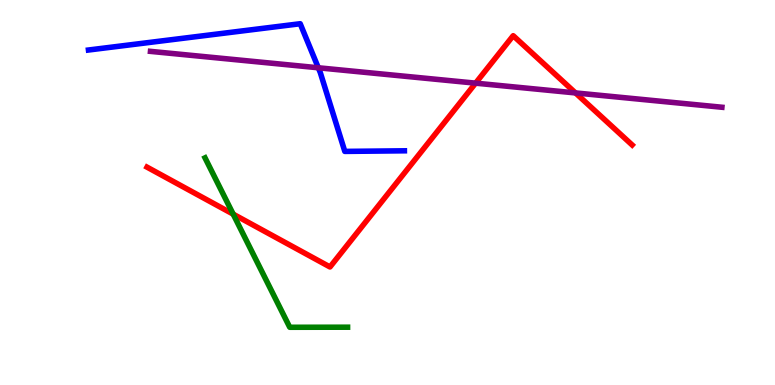[{'lines': ['blue', 'red'], 'intersections': []}, {'lines': ['green', 'red'], 'intersections': [{'x': 3.01, 'y': 4.44}]}, {'lines': ['purple', 'red'], 'intersections': [{'x': 6.14, 'y': 7.84}, {'x': 7.43, 'y': 7.59}]}, {'lines': ['blue', 'green'], 'intersections': []}, {'lines': ['blue', 'purple'], 'intersections': [{'x': 4.11, 'y': 8.24}]}, {'lines': ['green', 'purple'], 'intersections': []}]